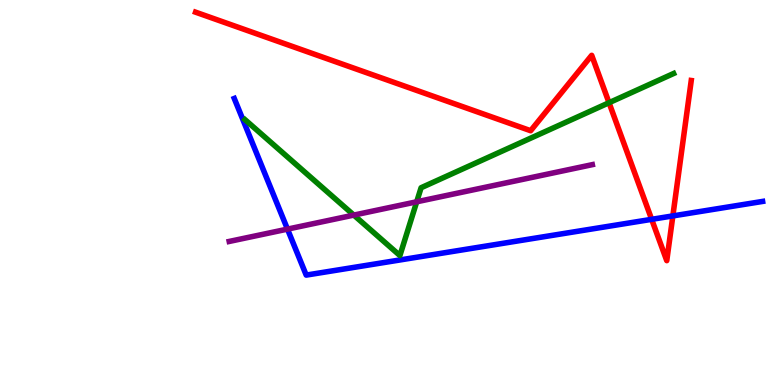[{'lines': ['blue', 'red'], 'intersections': [{'x': 8.41, 'y': 4.3}, {'x': 8.68, 'y': 4.39}]}, {'lines': ['green', 'red'], 'intersections': [{'x': 7.86, 'y': 7.33}]}, {'lines': ['purple', 'red'], 'intersections': []}, {'lines': ['blue', 'green'], 'intersections': []}, {'lines': ['blue', 'purple'], 'intersections': [{'x': 3.71, 'y': 4.05}]}, {'lines': ['green', 'purple'], 'intersections': [{'x': 4.57, 'y': 4.41}, {'x': 5.38, 'y': 4.76}]}]